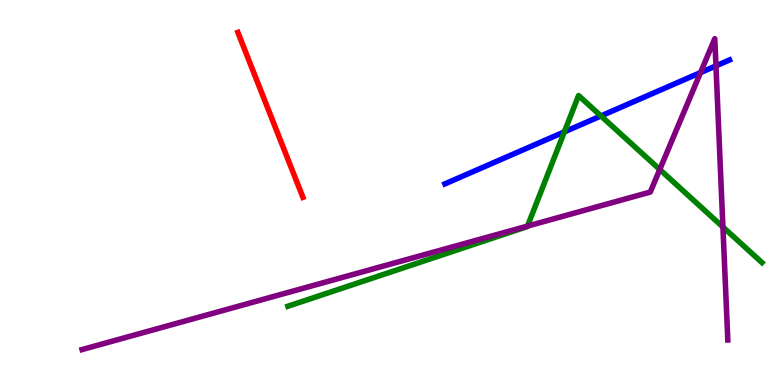[{'lines': ['blue', 'red'], 'intersections': []}, {'lines': ['green', 'red'], 'intersections': []}, {'lines': ['purple', 'red'], 'intersections': []}, {'lines': ['blue', 'green'], 'intersections': [{'x': 7.28, 'y': 6.57}, {'x': 7.75, 'y': 6.99}]}, {'lines': ['blue', 'purple'], 'intersections': [{'x': 9.04, 'y': 8.11}, {'x': 9.24, 'y': 8.29}]}, {'lines': ['green', 'purple'], 'intersections': [{'x': 6.81, 'y': 4.13}, {'x': 8.51, 'y': 5.6}, {'x': 9.33, 'y': 4.1}]}]